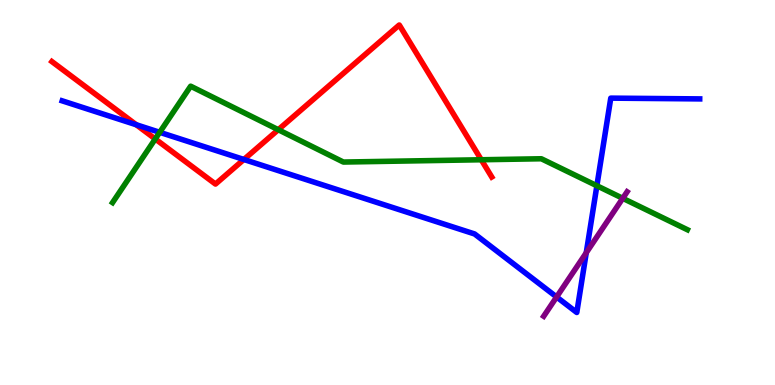[{'lines': ['blue', 'red'], 'intersections': [{'x': 1.76, 'y': 6.76}, {'x': 3.15, 'y': 5.86}]}, {'lines': ['green', 'red'], 'intersections': [{'x': 2.0, 'y': 6.39}, {'x': 3.59, 'y': 6.63}, {'x': 6.21, 'y': 5.85}]}, {'lines': ['purple', 'red'], 'intersections': []}, {'lines': ['blue', 'green'], 'intersections': [{'x': 2.06, 'y': 6.56}, {'x': 7.7, 'y': 5.18}]}, {'lines': ['blue', 'purple'], 'intersections': [{'x': 7.18, 'y': 2.29}, {'x': 7.56, 'y': 3.44}]}, {'lines': ['green', 'purple'], 'intersections': [{'x': 8.04, 'y': 4.85}]}]